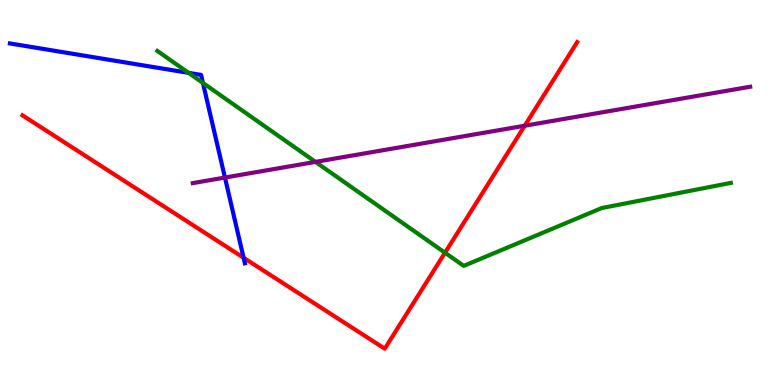[{'lines': ['blue', 'red'], 'intersections': [{'x': 3.14, 'y': 3.3}]}, {'lines': ['green', 'red'], 'intersections': [{'x': 5.74, 'y': 3.44}]}, {'lines': ['purple', 'red'], 'intersections': [{'x': 6.77, 'y': 6.73}]}, {'lines': ['blue', 'green'], 'intersections': [{'x': 2.43, 'y': 8.11}, {'x': 2.62, 'y': 7.85}]}, {'lines': ['blue', 'purple'], 'intersections': [{'x': 2.9, 'y': 5.39}]}, {'lines': ['green', 'purple'], 'intersections': [{'x': 4.07, 'y': 5.79}]}]